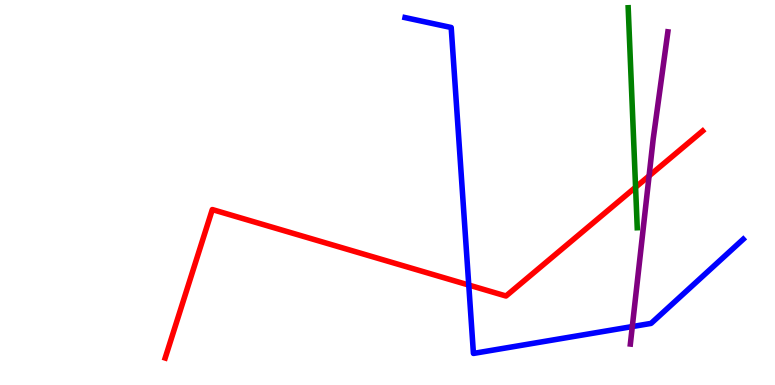[{'lines': ['blue', 'red'], 'intersections': [{'x': 6.05, 'y': 2.6}]}, {'lines': ['green', 'red'], 'intersections': [{'x': 8.2, 'y': 5.14}]}, {'lines': ['purple', 'red'], 'intersections': [{'x': 8.38, 'y': 5.43}]}, {'lines': ['blue', 'green'], 'intersections': []}, {'lines': ['blue', 'purple'], 'intersections': [{'x': 8.16, 'y': 1.52}]}, {'lines': ['green', 'purple'], 'intersections': []}]